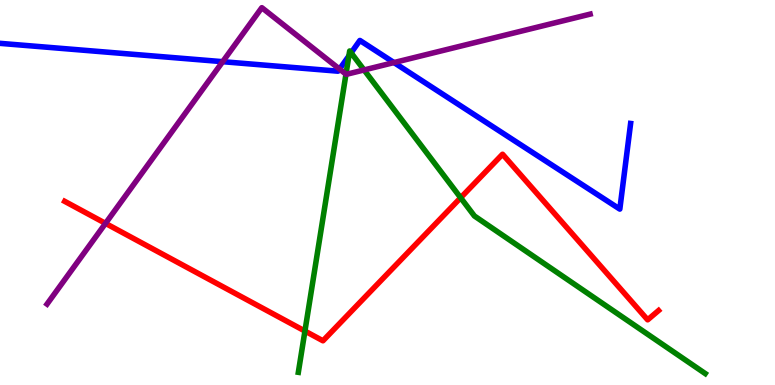[{'lines': ['blue', 'red'], 'intersections': []}, {'lines': ['green', 'red'], 'intersections': [{'x': 3.93, 'y': 1.4}, {'x': 5.94, 'y': 4.86}]}, {'lines': ['purple', 'red'], 'intersections': [{'x': 1.36, 'y': 4.2}]}, {'lines': ['blue', 'green'], 'intersections': [{'x': 4.5, 'y': 8.55}, {'x': 4.53, 'y': 8.63}]}, {'lines': ['blue', 'purple'], 'intersections': [{'x': 2.87, 'y': 8.4}, {'x': 4.38, 'y': 8.21}, {'x': 5.08, 'y': 8.37}]}, {'lines': ['green', 'purple'], 'intersections': [{'x': 4.46, 'y': 8.07}, {'x': 4.7, 'y': 8.18}]}]